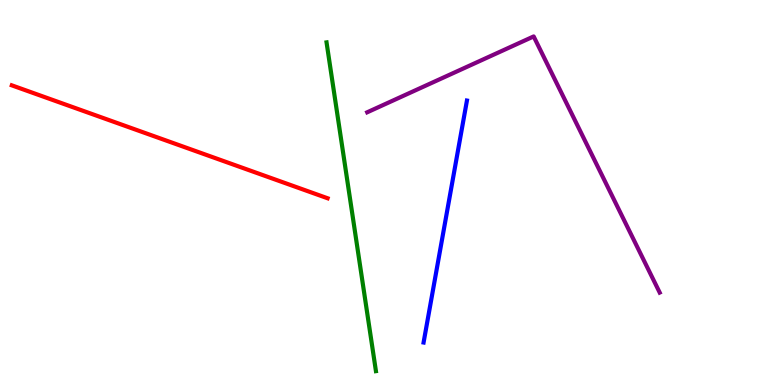[{'lines': ['blue', 'red'], 'intersections': []}, {'lines': ['green', 'red'], 'intersections': []}, {'lines': ['purple', 'red'], 'intersections': []}, {'lines': ['blue', 'green'], 'intersections': []}, {'lines': ['blue', 'purple'], 'intersections': []}, {'lines': ['green', 'purple'], 'intersections': []}]